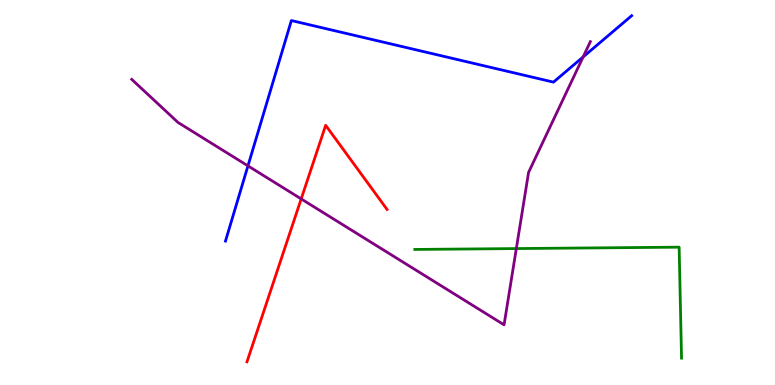[{'lines': ['blue', 'red'], 'intersections': []}, {'lines': ['green', 'red'], 'intersections': []}, {'lines': ['purple', 'red'], 'intersections': [{'x': 3.89, 'y': 4.83}]}, {'lines': ['blue', 'green'], 'intersections': []}, {'lines': ['blue', 'purple'], 'intersections': [{'x': 3.2, 'y': 5.69}, {'x': 7.52, 'y': 8.52}]}, {'lines': ['green', 'purple'], 'intersections': [{'x': 6.66, 'y': 3.54}]}]